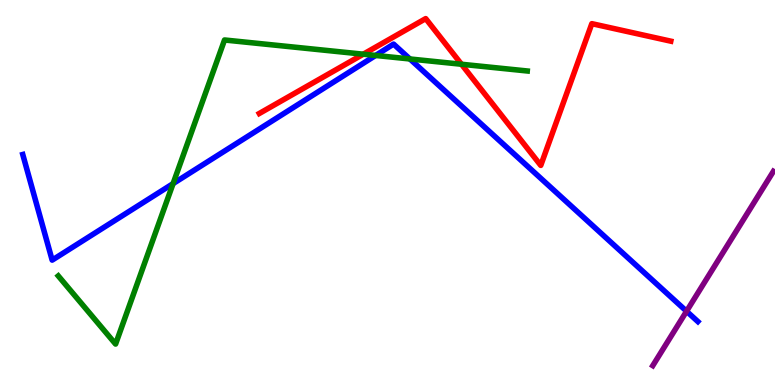[{'lines': ['blue', 'red'], 'intersections': []}, {'lines': ['green', 'red'], 'intersections': [{'x': 4.69, 'y': 8.59}, {'x': 5.95, 'y': 8.33}]}, {'lines': ['purple', 'red'], 'intersections': []}, {'lines': ['blue', 'green'], 'intersections': [{'x': 2.23, 'y': 5.23}, {'x': 4.85, 'y': 8.56}, {'x': 5.29, 'y': 8.47}]}, {'lines': ['blue', 'purple'], 'intersections': [{'x': 8.86, 'y': 1.92}]}, {'lines': ['green', 'purple'], 'intersections': []}]